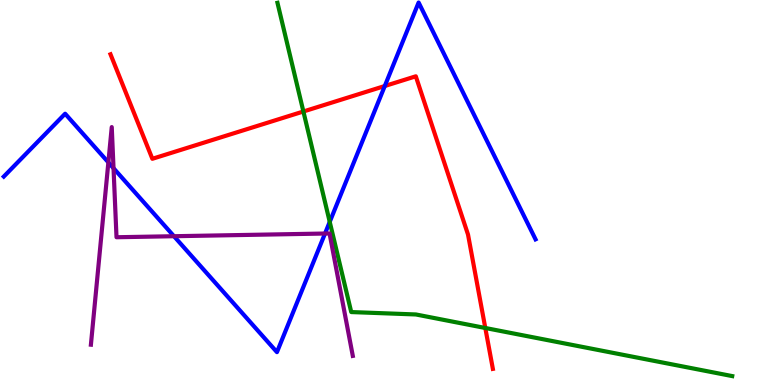[{'lines': ['blue', 'red'], 'intersections': [{'x': 4.96, 'y': 7.77}]}, {'lines': ['green', 'red'], 'intersections': [{'x': 3.91, 'y': 7.1}, {'x': 6.26, 'y': 1.48}]}, {'lines': ['purple', 'red'], 'intersections': []}, {'lines': ['blue', 'green'], 'intersections': [{'x': 4.25, 'y': 4.24}]}, {'lines': ['blue', 'purple'], 'intersections': [{'x': 1.4, 'y': 5.78}, {'x': 1.46, 'y': 5.63}, {'x': 2.24, 'y': 3.86}, {'x': 4.19, 'y': 3.93}]}, {'lines': ['green', 'purple'], 'intersections': []}]